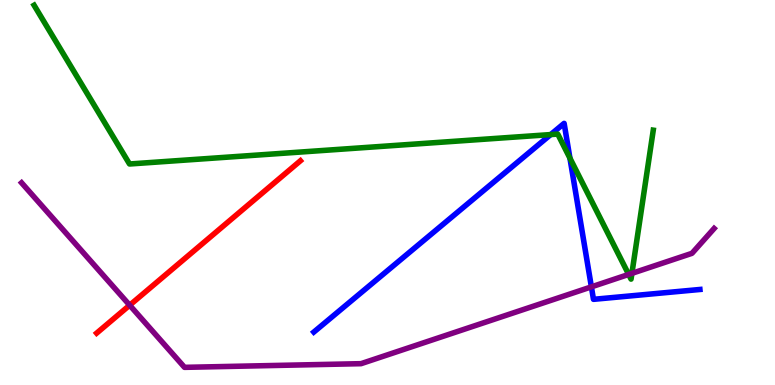[{'lines': ['blue', 'red'], 'intersections': []}, {'lines': ['green', 'red'], 'intersections': []}, {'lines': ['purple', 'red'], 'intersections': [{'x': 1.67, 'y': 2.07}]}, {'lines': ['blue', 'green'], 'intersections': [{'x': 7.11, 'y': 6.5}, {'x': 7.35, 'y': 5.89}]}, {'lines': ['blue', 'purple'], 'intersections': [{'x': 7.63, 'y': 2.55}]}, {'lines': ['green', 'purple'], 'intersections': [{'x': 8.11, 'y': 2.87}, {'x': 8.15, 'y': 2.9}]}]